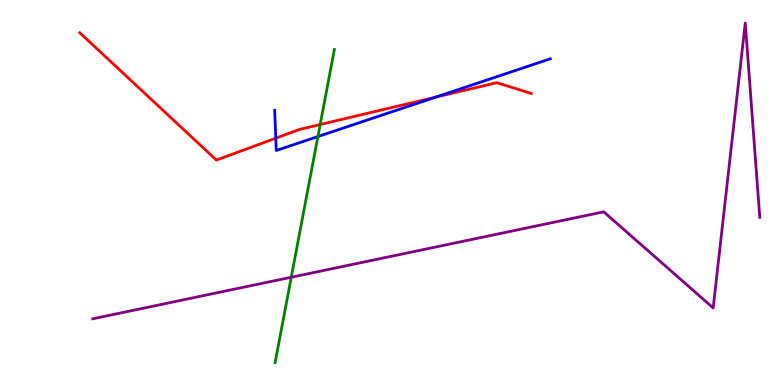[{'lines': ['blue', 'red'], 'intersections': [{'x': 3.56, 'y': 6.41}, {'x': 5.62, 'y': 7.48}]}, {'lines': ['green', 'red'], 'intersections': [{'x': 4.13, 'y': 6.77}]}, {'lines': ['purple', 'red'], 'intersections': []}, {'lines': ['blue', 'green'], 'intersections': [{'x': 4.1, 'y': 6.45}]}, {'lines': ['blue', 'purple'], 'intersections': []}, {'lines': ['green', 'purple'], 'intersections': [{'x': 3.76, 'y': 2.8}]}]